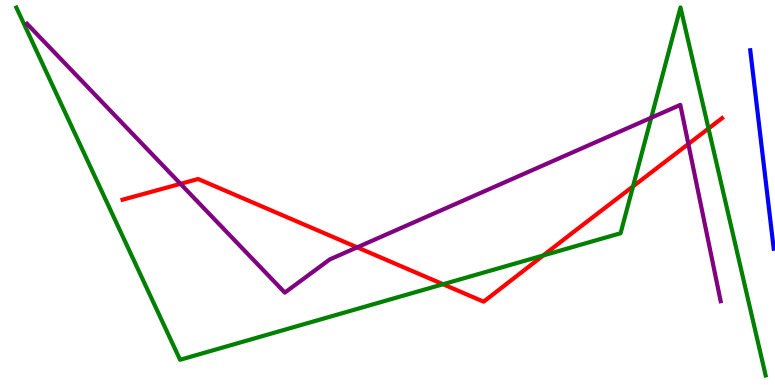[{'lines': ['blue', 'red'], 'intersections': []}, {'lines': ['green', 'red'], 'intersections': [{'x': 5.72, 'y': 2.62}, {'x': 7.01, 'y': 3.36}, {'x': 8.17, 'y': 5.16}, {'x': 9.14, 'y': 6.66}]}, {'lines': ['purple', 'red'], 'intersections': [{'x': 2.33, 'y': 5.23}, {'x': 4.61, 'y': 3.58}, {'x': 8.88, 'y': 6.26}]}, {'lines': ['blue', 'green'], 'intersections': []}, {'lines': ['blue', 'purple'], 'intersections': []}, {'lines': ['green', 'purple'], 'intersections': [{'x': 8.4, 'y': 6.94}]}]